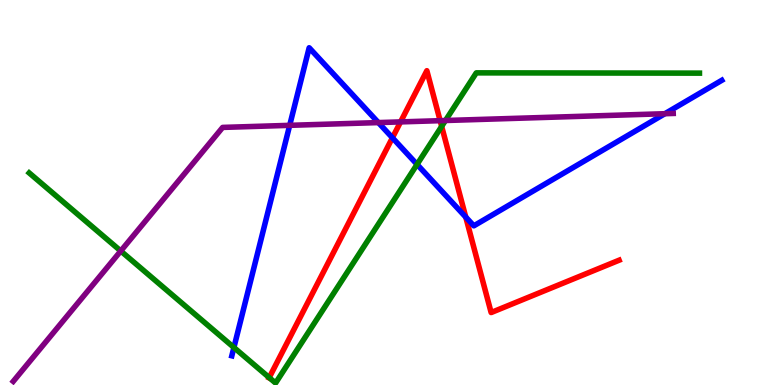[{'lines': ['blue', 'red'], 'intersections': [{'x': 5.06, 'y': 6.42}, {'x': 6.01, 'y': 4.36}]}, {'lines': ['green', 'red'], 'intersections': [{'x': 3.47, 'y': 0.192}, {'x': 5.7, 'y': 6.72}]}, {'lines': ['purple', 'red'], 'intersections': [{'x': 5.17, 'y': 6.83}, {'x': 5.68, 'y': 6.87}]}, {'lines': ['blue', 'green'], 'intersections': [{'x': 3.02, 'y': 0.974}, {'x': 5.38, 'y': 5.73}]}, {'lines': ['blue', 'purple'], 'intersections': [{'x': 3.74, 'y': 6.74}, {'x': 4.88, 'y': 6.82}, {'x': 8.58, 'y': 7.05}]}, {'lines': ['green', 'purple'], 'intersections': [{'x': 1.56, 'y': 3.48}, {'x': 5.75, 'y': 6.87}]}]